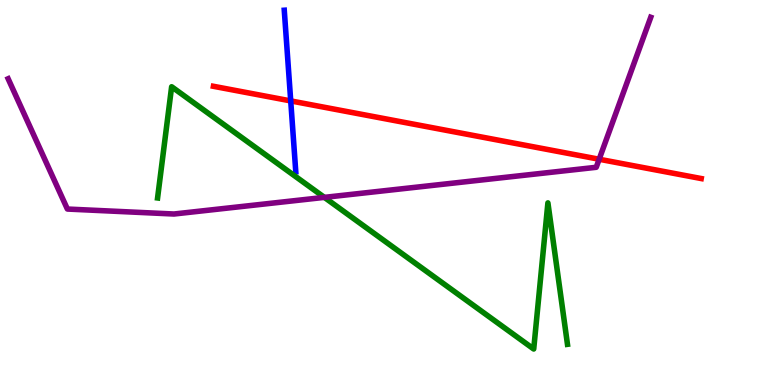[{'lines': ['blue', 'red'], 'intersections': [{'x': 3.75, 'y': 7.38}]}, {'lines': ['green', 'red'], 'intersections': []}, {'lines': ['purple', 'red'], 'intersections': [{'x': 7.73, 'y': 5.86}]}, {'lines': ['blue', 'green'], 'intersections': []}, {'lines': ['blue', 'purple'], 'intersections': []}, {'lines': ['green', 'purple'], 'intersections': [{'x': 4.19, 'y': 4.87}]}]